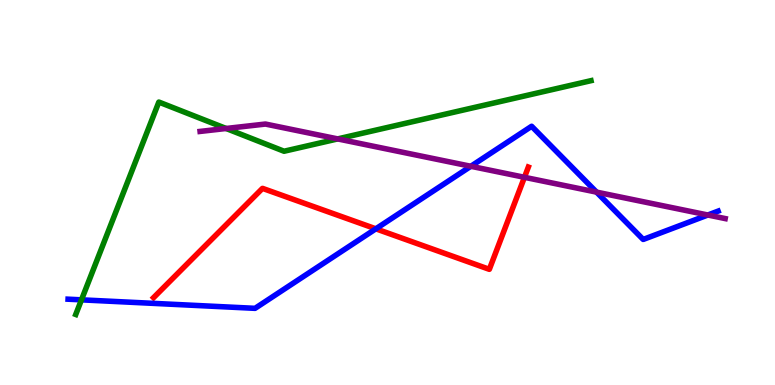[{'lines': ['blue', 'red'], 'intersections': [{'x': 4.85, 'y': 4.06}]}, {'lines': ['green', 'red'], 'intersections': []}, {'lines': ['purple', 'red'], 'intersections': [{'x': 6.77, 'y': 5.39}]}, {'lines': ['blue', 'green'], 'intersections': [{'x': 1.05, 'y': 2.21}]}, {'lines': ['blue', 'purple'], 'intersections': [{'x': 6.08, 'y': 5.68}, {'x': 7.7, 'y': 5.01}, {'x': 9.13, 'y': 4.42}]}, {'lines': ['green', 'purple'], 'intersections': [{'x': 2.92, 'y': 6.66}, {'x': 4.36, 'y': 6.39}]}]